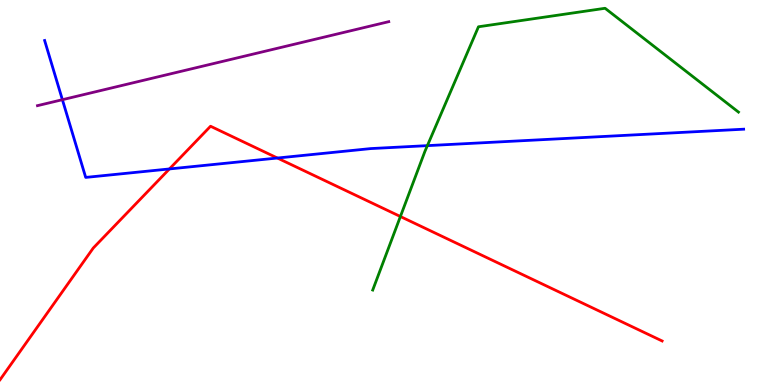[{'lines': ['blue', 'red'], 'intersections': [{'x': 2.19, 'y': 5.61}, {'x': 3.58, 'y': 5.9}]}, {'lines': ['green', 'red'], 'intersections': [{'x': 5.17, 'y': 4.38}]}, {'lines': ['purple', 'red'], 'intersections': []}, {'lines': ['blue', 'green'], 'intersections': [{'x': 5.51, 'y': 6.22}]}, {'lines': ['blue', 'purple'], 'intersections': [{'x': 0.805, 'y': 7.41}]}, {'lines': ['green', 'purple'], 'intersections': []}]